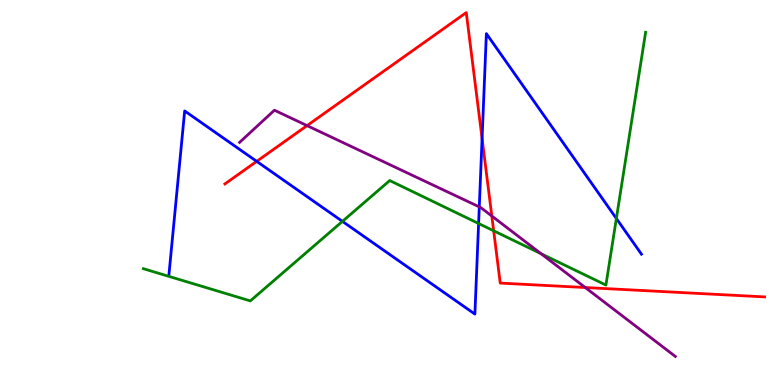[{'lines': ['blue', 'red'], 'intersections': [{'x': 3.31, 'y': 5.81}, {'x': 6.22, 'y': 6.4}]}, {'lines': ['green', 'red'], 'intersections': [{'x': 6.37, 'y': 4.01}]}, {'lines': ['purple', 'red'], 'intersections': [{'x': 3.96, 'y': 6.74}, {'x': 6.35, 'y': 4.39}, {'x': 7.55, 'y': 2.53}]}, {'lines': ['blue', 'green'], 'intersections': [{'x': 4.42, 'y': 4.25}, {'x': 6.18, 'y': 4.19}, {'x': 7.95, 'y': 4.32}]}, {'lines': ['blue', 'purple'], 'intersections': [{'x': 6.18, 'y': 4.63}]}, {'lines': ['green', 'purple'], 'intersections': [{'x': 6.98, 'y': 3.41}]}]